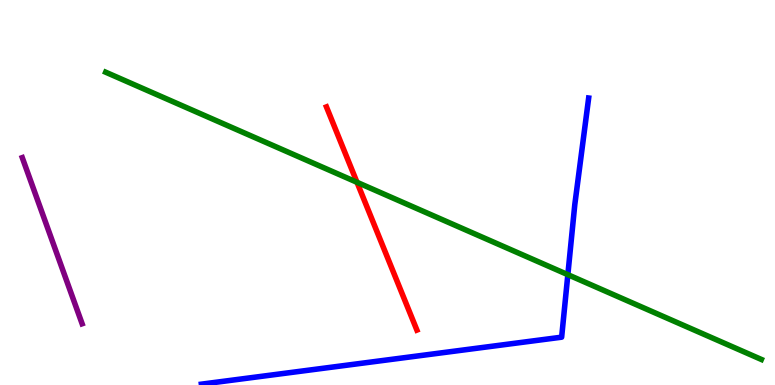[{'lines': ['blue', 'red'], 'intersections': []}, {'lines': ['green', 'red'], 'intersections': [{'x': 4.61, 'y': 5.26}]}, {'lines': ['purple', 'red'], 'intersections': []}, {'lines': ['blue', 'green'], 'intersections': [{'x': 7.33, 'y': 2.87}]}, {'lines': ['blue', 'purple'], 'intersections': []}, {'lines': ['green', 'purple'], 'intersections': []}]